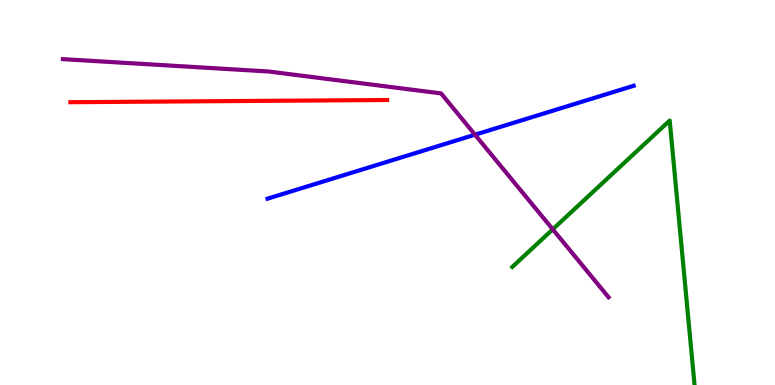[{'lines': ['blue', 'red'], 'intersections': []}, {'lines': ['green', 'red'], 'intersections': []}, {'lines': ['purple', 'red'], 'intersections': []}, {'lines': ['blue', 'green'], 'intersections': []}, {'lines': ['blue', 'purple'], 'intersections': [{'x': 6.13, 'y': 6.5}]}, {'lines': ['green', 'purple'], 'intersections': [{'x': 7.13, 'y': 4.04}]}]